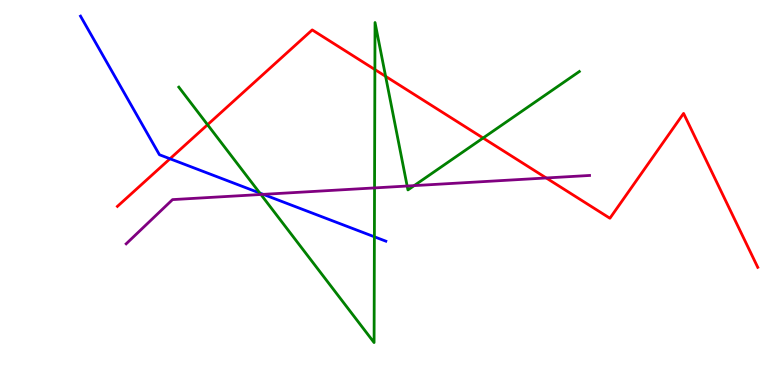[{'lines': ['blue', 'red'], 'intersections': [{'x': 2.19, 'y': 5.88}]}, {'lines': ['green', 'red'], 'intersections': [{'x': 2.68, 'y': 6.76}, {'x': 4.84, 'y': 8.19}, {'x': 4.98, 'y': 8.02}, {'x': 6.23, 'y': 6.42}]}, {'lines': ['purple', 'red'], 'intersections': [{'x': 7.05, 'y': 5.38}]}, {'lines': ['blue', 'green'], 'intersections': [{'x': 3.35, 'y': 4.99}, {'x': 4.83, 'y': 3.85}]}, {'lines': ['blue', 'purple'], 'intersections': [{'x': 3.4, 'y': 4.95}]}, {'lines': ['green', 'purple'], 'intersections': [{'x': 3.37, 'y': 4.95}, {'x': 4.83, 'y': 5.12}, {'x': 5.25, 'y': 5.17}, {'x': 5.34, 'y': 5.18}]}]